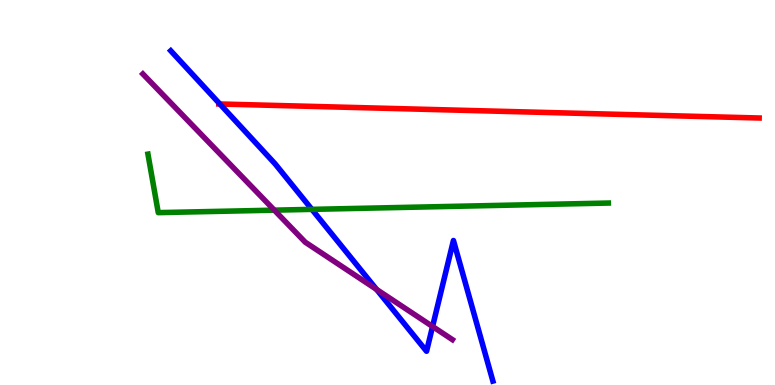[{'lines': ['blue', 'red'], 'intersections': [{'x': 2.84, 'y': 7.3}]}, {'lines': ['green', 'red'], 'intersections': []}, {'lines': ['purple', 'red'], 'intersections': []}, {'lines': ['blue', 'green'], 'intersections': [{'x': 4.02, 'y': 4.56}]}, {'lines': ['blue', 'purple'], 'intersections': [{'x': 4.86, 'y': 2.48}, {'x': 5.58, 'y': 1.52}]}, {'lines': ['green', 'purple'], 'intersections': [{'x': 3.54, 'y': 4.54}]}]